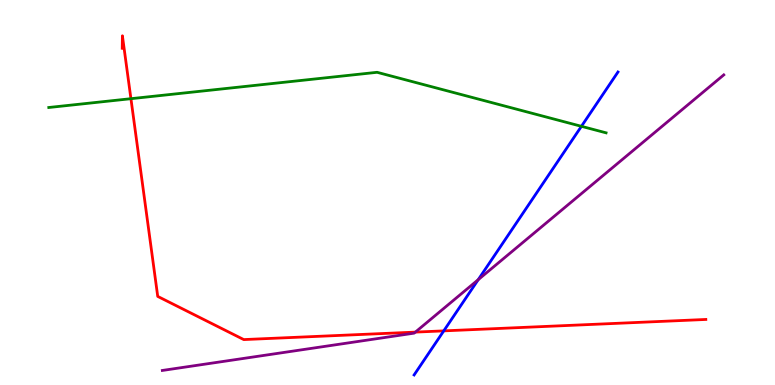[{'lines': ['blue', 'red'], 'intersections': [{'x': 5.73, 'y': 1.41}]}, {'lines': ['green', 'red'], 'intersections': [{'x': 1.69, 'y': 7.44}]}, {'lines': ['purple', 'red'], 'intersections': [{'x': 5.36, 'y': 1.37}]}, {'lines': ['blue', 'green'], 'intersections': [{'x': 7.5, 'y': 6.72}]}, {'lines': ['blue', 'purple'], 'intersections': [{'x': 6.17, 'y': 2.74}]}, {'lines': ['green', 'purple'], 'intersections': []}]